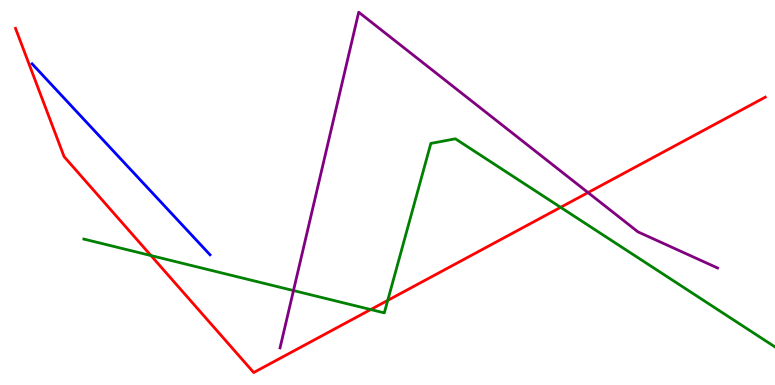[{'lines': ['blue', 'red'], 'intersections': []}, {'lines': ['green', 'red'], 'intersections': [{'x': 1.95, 'y': 3.36}, {'x': 4.78, 'y': 1.96}, {'x': 5.0, 'y': 2.2}, {'x': 7.23, 'y': 4.61}]}, {'lines': ['purple', 'red'], 'intersections': [{'x': 7.59, 'y': 5.0}]}, {'lines': ['blue', 'green'], 'intersections': []}, {'lines': ['blue', 'purple'], 'intersections': []}, {'lines': ['green', 'purple'], 'intersections': [{'x': 3.79, 'y': 2.45}]}]